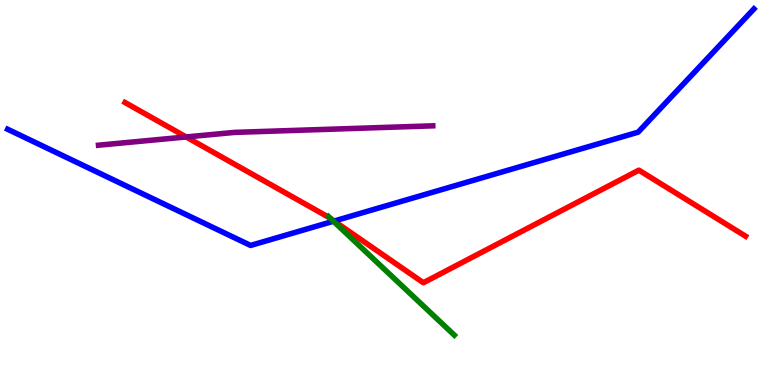[{'lines': ['blue', 'red'], 'intersections': [{'x': 4.31, 'y': 4.26}]}, {'lines': ['green', 'red'], 'intersections': [{'x': 4.27, 'y': 4.32}]}, {'lines': ['purple', 'red'], 'intersections': [{'x': 2.4, 'y': 6.44}]}, {'lines': ['blue', 'green'], 'intersections': [{'x': 4.3, 'y': 4.25}]}, {'lines': ['blue', 'purple'], 'intersections': []}, {'lines': ['green', 'purple'], 'intersections': []}]